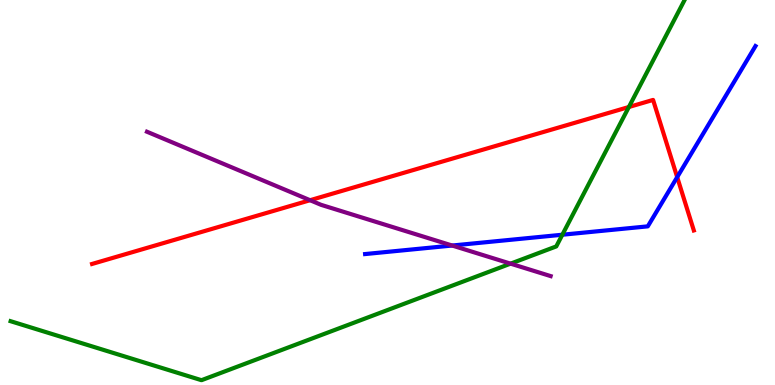[{'lines': ['blue', 'red'], 'intersections': [{'x': 8.74, 'y': 5.4}]}, {'lines': ['green', 'red'], 'intersections': [{'x': 8.11, 'y': 7.22}]}, {'lines': ['purple', 'red'], 'intersections': [{'x': 4.0, 'y': 4.8}]}, {'lines': ['blue', 'green'], 'intersections': [{'x': 7.26, 'y': 3.9}]}, {'lines': ['blue', 'purple'], 'intersections': [{'x': 5.83, 'y': 3.62}]}, {'lines': ['green', 'purple'], 'intersections': [{'x': 6.59, 'y': 3.15}]}]